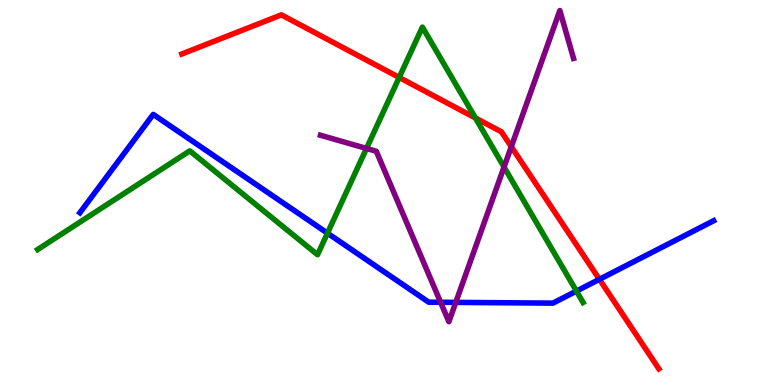[{'lines': ['blue', 'red'], 'intersections': [{'x': 7.73, 'y': 2.75}]}, {'lines': ['green', 'red'], 'intersections': [{'x': 5.15, 'y': 7.99}, {'x': 6.13, 'y': 6.94}]}, {'lines': ['purple', 'red'], 'intersections': [{'x': 6.6, 'y': 6.19}]}, {'lines': ['blue', 'green'], 'intersections': [{'x': 4.23, 'y': 3.94}, {'x': 7.44, 'y': 2.44}]}, {'lines': ['blue', 'purple'], 'intersections': [{'x': 5.69, 'y': 2.15}, {'x': 5.88, 'y': 2.15}]}, {'lines': ['green', 'purple'], 'intersections': [{'x': 4.73, 'y': 6.14}, {'x': 6.5, 'y': 5.66}]}]